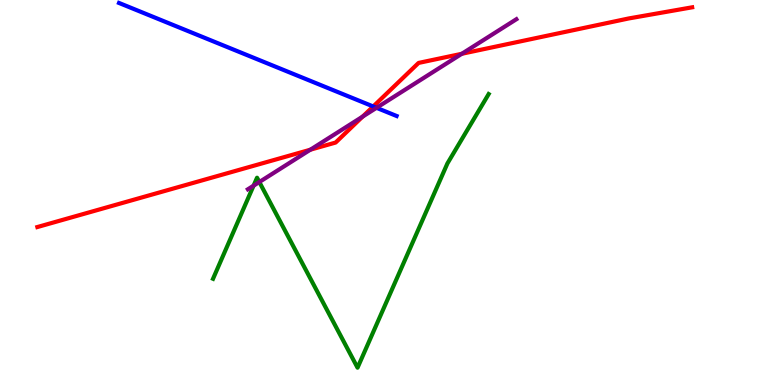[{'lines': ['blue', 'red'], 'intersections': [{'x': 4.82, 'y': 7.23}]}, {'lines': ['green', 'red'], 'intersections': []}, {'lines': ['purple', 'red'], 'intersections': [{'x': 4.0, 'y': 6.11}, {'x': 4.68, 'y': 6.97}, {'x': 5.96, 'y': 8.6}]}, {'lines': ['blue', 'green'], 'intersections': []}, {'lines': ['blue', 'purple'], 'intersections': [{'x': 4.86, 'y': 7.2}]}, {'lines': ['green', 'purple'], 'intersections': [{'x': 3.27, 'y': 5.18}, {'x': 3.35, 'y': 5.27}]}]